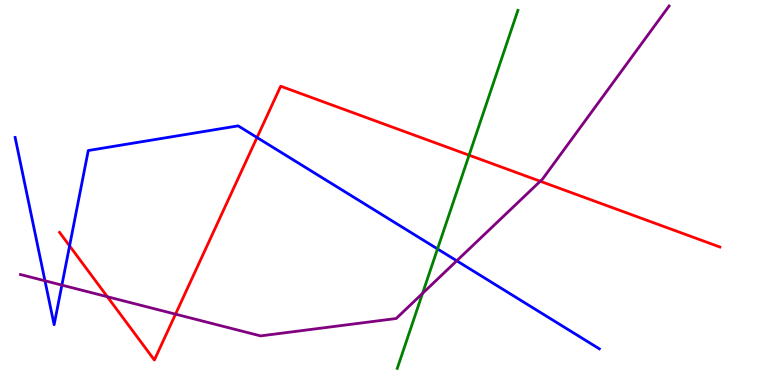[{'lines': ['blue', 'red'], 'intersections': [{'x': 0.898, 'y': 3.61}, {'x': 3.32, 'y': 6.43}]}, {'lines': ['green', 'red'], 'intersections': [{'x': 6.05, 'y': 5.97}]}, {'lines': ['purple', 'red'], 'intersections': [{'x': 1.39, 'y': 2.29}, {'x': 2.26, 'y': 1.84}, {'x': 6.97, 'y': 5.29}]}, {'lines': ['blue', 'green'], 'intersections': [{'x': 5.65, 'y': 3.53}]}, {'lines': ['blue', 'purple'], 'intersections': [{'x': 0.58, 'y': 2.71}, {'x': 0.799, 'y': 2.59}, {'x': 5.89, 'y': 3.23}]}, {'lines': ['green', 'purple'], 'intersections': [{'x': 5.45, 'y': 2.38}]}]